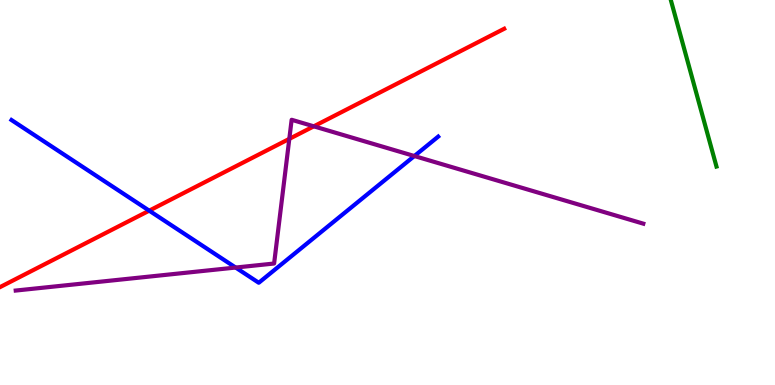[{'lines': ['blue', 'red'], 'intersections': [{'x': 1.93, 'y': 4.53}]}, {'lines': ['green', 'red'], 'intersections': []}, {'lines': ['purple', 'red'], 'intersections': [{'x': 3.73, 'y': 6.39}, {'x': 4.05, 'y': 6.72}]}, {'lines': ['blue', 'green'], 'intersections': []}, {'lines': ['blue', 'purple'], 'intersections': [{'x': 3.04, 'y': 3.05}, {'x': 5.35, 'y': 5.95}]}, {'lines': ['green', 'purple'], 'intersections': []}]